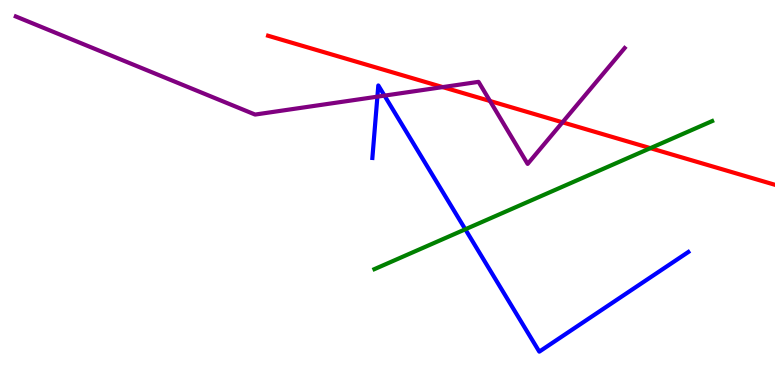[{'lines': ['blue', 'red'], 'intersections': []}, {'lines': ['green', 'red'], 'intersections': [{'x': 8.39, 'y': 6.15}]}, {'lines': ['purple', 'red'], 'intersections': [{'x': 5.71, 'y': 7.74}, {'x': 6.32, 'y': 7.38}, {'x': 7.26, 'y': 6.82}]}, {'lines': ['blue', 'green'], 'intersections': [{'x': 6.0, 'y': 4.04}]}, {'lines': ['blue', 'purple'], 'intersections': [{'x': 4.87, 'y': 7.49}, {'x': 4.96, 'y': 7.52}]}, {'lines': ['green', 'purple'], 'intersections': []}]